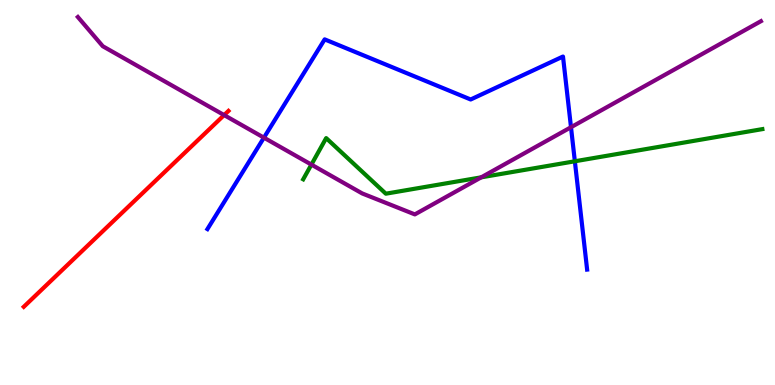[{'lines': ['blue', 'red'], 'intersections': []}, {'lines': ['green', 'red'], 'intersections': []}, {'lines': ['purple', 'red'], 'intersections': [{'x': 2.89, 'y': 7.01}]}, {'lines': ['blue', 'green'], 'intersections': [{'x': 7.42, 'y': 5.81}]}, {'lines': ['blue', 'purple'], 'intersections': [{'x': 3.41, 'y': 6.42}, {'x': 7.37, 'y': 6.7}]}, {'lines': ['green', 'purple'], 'intersections': [{'x': 4.02, 'y': 5.72}, {'x': 6.21, 'y': 5.39}]}]